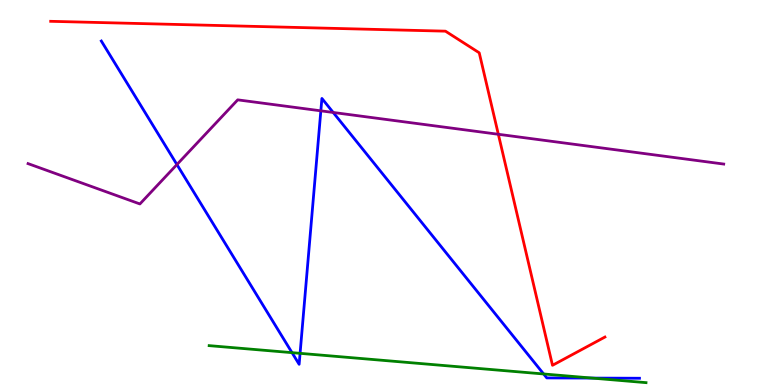[{'lines': ['blue', 'red'], 'intersections': []}, {'lines': ['green', 'red'], 'intersections': []}, {'lines': ['purple', 'red'], 'intersections': [{'x': 6.43, 'y': 6.51}]}, {'lines': ['blue', 'green'], 'intersections': [{'x': 3.77, 'y': 0.84}, {'x': 3.87, 'y': 0.822}, {'x': 7.01, 'y': 0.286}, {'x': 7.64, 'y': 0.18}]}, {'lines': ['blue', 'purple'], 'intersections': [{'x': 2.28, 'y': 5.73}, {'x': 4.14, 'y': 7.12}, {'x': 4.3, 'y': 7.08}]}, {'lines': ['green', 'purple'], 'intersections': []}]